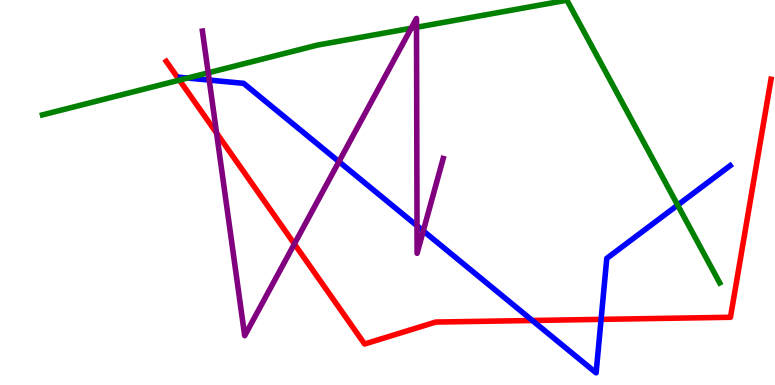[{'lines': ['blue', 'red'], 'intersections': [{'x': 6.87, 'y': 1.68}, {'x': 7.76, 'y': 1.7}]}, {'lines': ['green', 'red'], 'intersections': [{'x': 2.32, 'y': 7.92}]}, {'lines': ['purple', 'red'], 'intersections': [{'x': 2.79, 'y': 6.54}, {'x': 3.8, 'y': 3.66}]}, {'lines': ['blue', 'green'], 'intersections': [{'x': 2.42, 'y': 7.97}, {'x': 8.74, 'y': 4.67}]}, {'lines': ['blue', 'purple'], 'intersections': [{'x': 2.7, 'y': 7.92}, {'x': 4.37, 'y': 5.8}, {'x': 5.38, 'y': 4.14}, {'x': 5.46, 'y': 4.0}]}, {'lines': ['green', 'purple'], 'intersections': [{'x': 2.69, 'y': 8.11}, {'x': 5.31, 'y': 9.27}, {'x': 5.37, 'y': 9.29}]}]